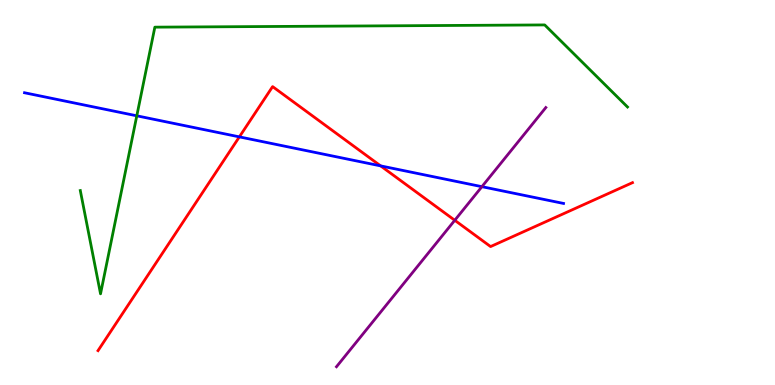[{'lines': ['blue', 'red'], 'intersections': [{'x': 3.09, 'y': 6.44}, {'x': 4.91, 'y': 5.69}]}, {'lines': ['green', 'red'], 'intersections': []}, {'lines': ['purple', 'red'], 'intersections': [{'x': 5.87, 'y': 4.28}]}, {'lines': ['blue', 'green'], 'intersections': [{'x': 1.77, 'y': 6.99}]}, {'lines': ['blue', 'purple'], 'intersections': [{'x': 6.22, 'y': 5.15}]}, {'lines': ['green', 'purple'], 'intersections': []}]